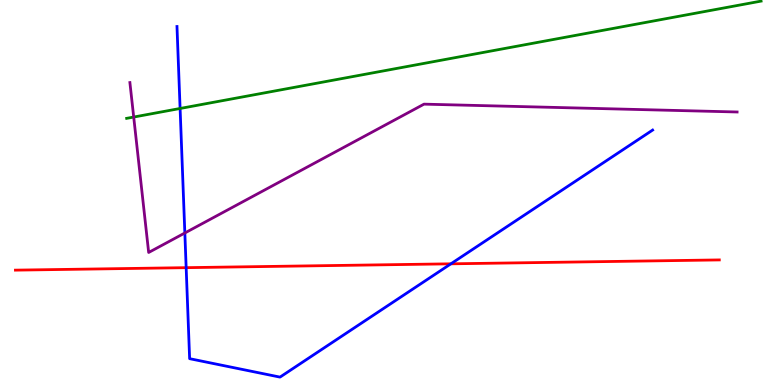[{'lines': ['blue', 'red'], 'intersections': [{'x': 2.4, 'y': 3.05}, {'x': 5.82, 'y': 3.15}]}, {'lines': ['green', 'red'], 'intersections': []}, {'lines': ['purple', 'red'], 'intersections': []}, {'lines': ['blue', 'green'], 'intersections': [{'x': 2.32, 'y': 7.18}]}, {'lines': ['blue', 'purple'], 'intersections': [{'x': 2.39, 'y': 3.95}]}, {'lines': ['green', 'purple'], 'intersections': [{'x': 1.73, 'y': 6.96}]}]